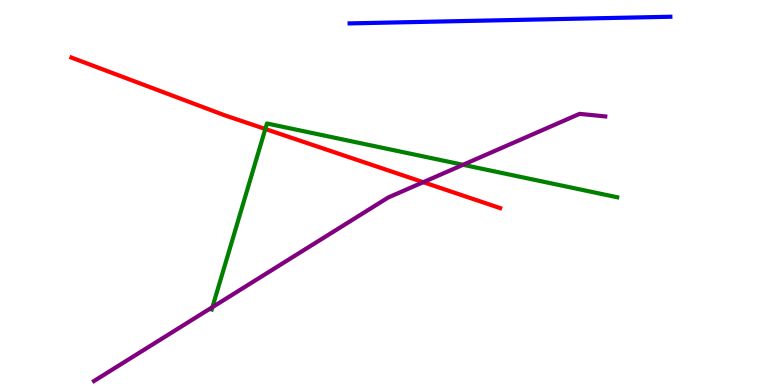[{'lines': ['blue', 'red'], 'intersections': []}, {'lines': ['green', 'red'], 'intersections': [{'x': 3.42, 'y': 6.65}]}, {'lines': ['purple', 'red'], 'intersections': [{'x': 5.46, 'y': 5.27}]}, {'lines': ['blue', 'green'], 'intersections': []}, {'lines': ['blue', 'purple'], 'intersections': []}, {'lines': ['green', 'purple'], 'intersections': [{'x': 2.74, 'y': 2.02}, {'x': 5.97, 'y': 5.72}]}]